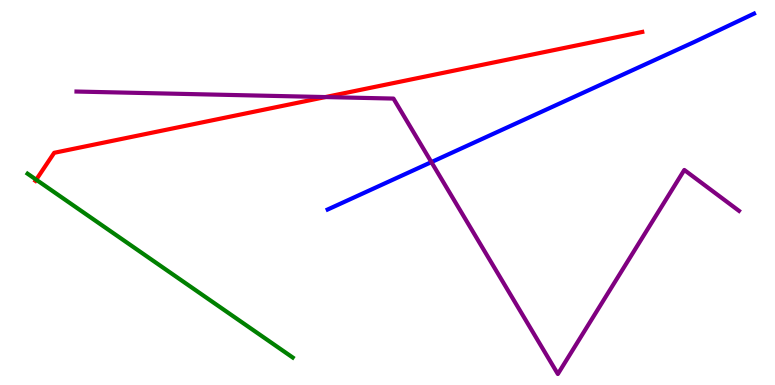[{'lines': ['blue', 'red'], 'intersections': []}, {'lines': ['green', 'red'], 'intersections': [{'x': 0.467, 'y': 5.33}]}, {'lines': ['purple', 'red'], 'intersections': [{'x': 4.2, 'y': 7.48}]}, {'lines': ['blue', 'green'], 'intersections': []}, {'lines': ['blue', 'purple'], 'intersections': [{'x': 5.57, 'y': 5.79}]}, {'lines': ['green', 'purple'], 'intersections': []}]